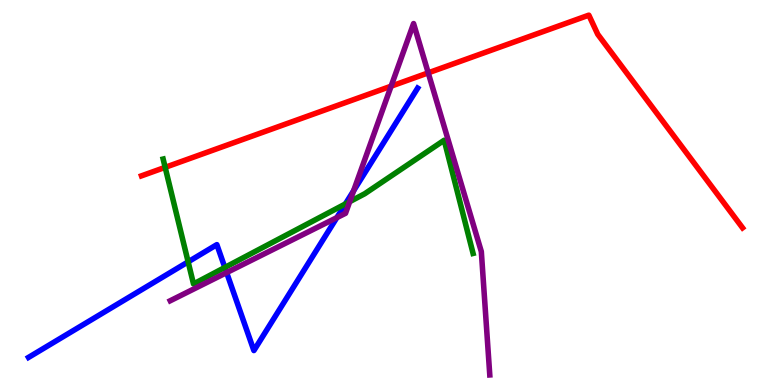[{'lines': ['blue', 'red'], 'intersections': []}, {'lines': ['green', 'red'], 'intersections': [{'x': 2.13, 'y': 5.65}]}, {'lines': ['purple', 'red'], 'intersections': [{'x': 5.05, 'y': 7.76}, {'x': 5.53, 'y': 8.11}]}, {'lines': ['blue', 'green'], 'intersections': [{'x': 2.43, 'y': 3.2}, {'x': 2.9, 'y': 3.05}, {'x': 4.46, 'y': 4.7}]}, {'lines': ['blue', 'purple'], 'intersections': [{'x': 2.92, 'y': 2.92}, {'x': 4.35, 'y': 4.35}, {'x': 4.56, 'y': 5.04}]}, {'lines': ['green', 'purple'], 'intersections': [{'x': 4.51, 'y': 4.76}]}]